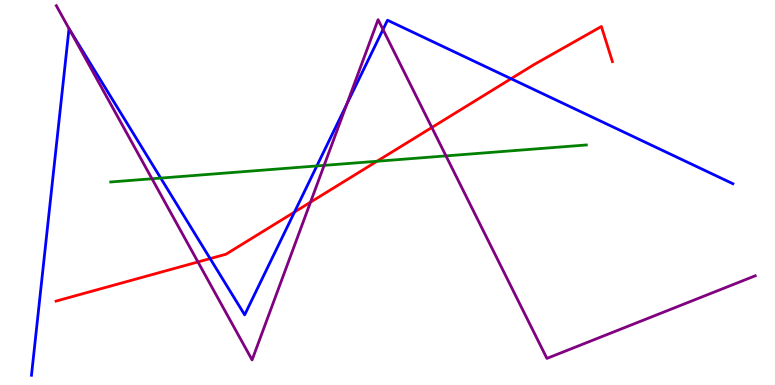[{'lines': ['blue', 'red'], 'intersections': [{'x': 2.71, 'y': 3.28}, {'x': 3.8, 'y': 4.49}, {'x': 6.59, 'y': 7.96}]}, {'lines': ['green', 'red'], 'intersections': [{'x': 4.86, 'y': 5.81}]}, {'lines': ['purple', 'red'], 'intersections': [{'x': 2.55, 'y': 3.2}, {'x': 4.01, 'y': 4.75}, {'x': 5.57, 'y': 6.69}]}, {'lines': ['blue', 'green'], 'intersections': [{'x': 2.07, 'y': 5.37}, {'x': 4.09, 'y': 5.69}]}, {'lines': ['blue', 'purple'], 'intersections': [{'x': 0.897, 'y': 9.23}, {'x': 4.47, 'y': 7.29}, {'x': 4.94, 'y': 9.23}]}, {'lines': ['green', 'purple'], 'intersections': [{'x': 1.96, 'y': 5.36}, {'x': 4.18, 'y': 5.7}, {'x': 5.75, 'y': 5.95}]}]